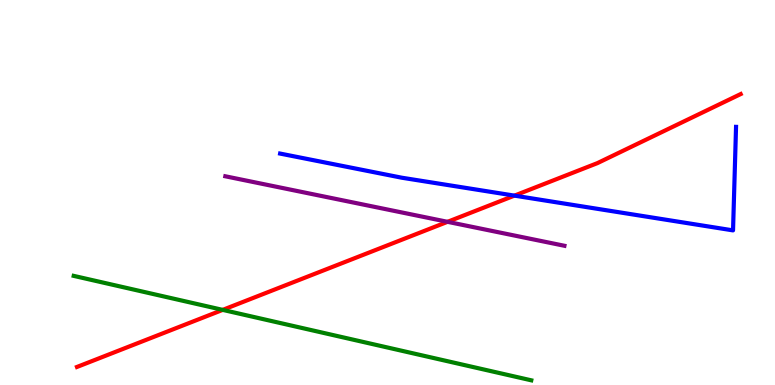[{'lines': ['blue', 'red'], 'intersections': [{'x': 6.64, 'y': 4.92}]}, {'lines': ['green', 'red'], 'intersections': [{'x': 2.87, 'y': 1.95}]}, {'lines': ['purple', 'red'], 'intersections': [{'x': 5.77, 'y': 4.24}]}, {'lines': ['blue', 'green'], 'intersections': []}, {'lines': ['blue', 'purple'], 'intersections': []}, {'lines': ['green', 'purple'], 'intersections': []}]